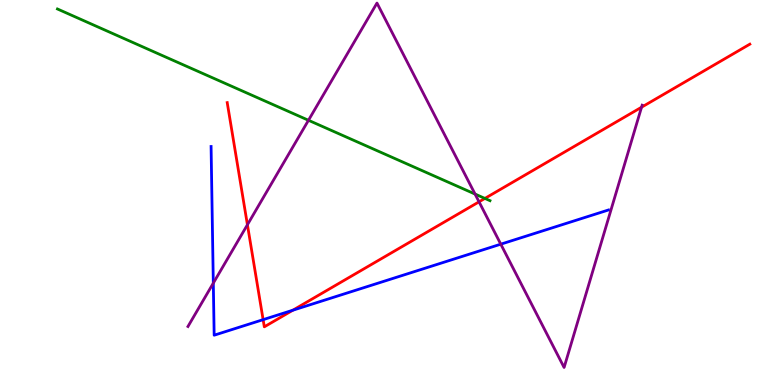[{'lines': ['blue', 'red'], 'intersections': [{'x': 3.4, 'y': 1.7}, {'x': 3.78, 'y': 1.94}]}, {'lines': ['green', 'red'], 'intersections': [{'x': 6.26, 'y': 4.85}]}, {'lines': ['purple', 'red'], 'intersections': [{'x': 3.19, 'y': 4.16}, {'x': 6.18, 'y': 4.76}, {'x': 8.28, 'y': 7.22}]}, {'lines': ['blue', 'green'], 'intersections': []}, {'lines': ['blue', 'purple'], 'intersections': [{'x': 2.75, 'y': 2.65}, {'x': 6.46, 'y': 3.66}]}, {'lines': ['green', 'purple'], 'intersections': [{'x': 3.98, 'y': 6.88}, {'x': 6.13, 'y': 4.96}]}]